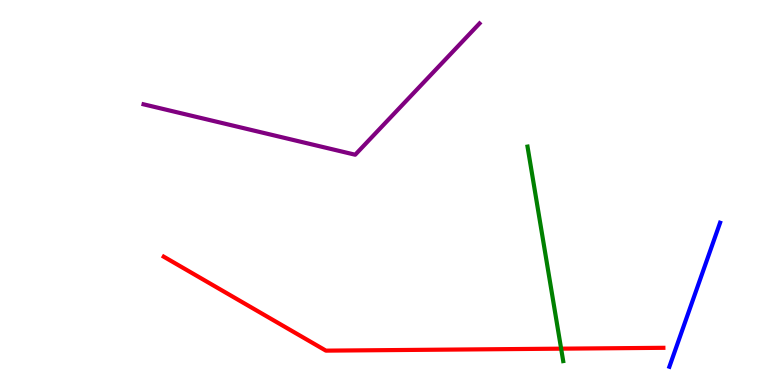[{'lines': ['blue', 'red'], 'intersections': []}, {'lines': ['green', 'red'], 'intersections': [{'x': 7.24, 'y': 0.944}]}, {'lines': ['purple', 'red'], 'intersections': []}, {'lines': ['blue', 'green'], 'intersections': []}, {'lines': ['blue', 'purple'], 'intersections': []}, {'lines': ['green', 'purple'], 'intersections': []}]